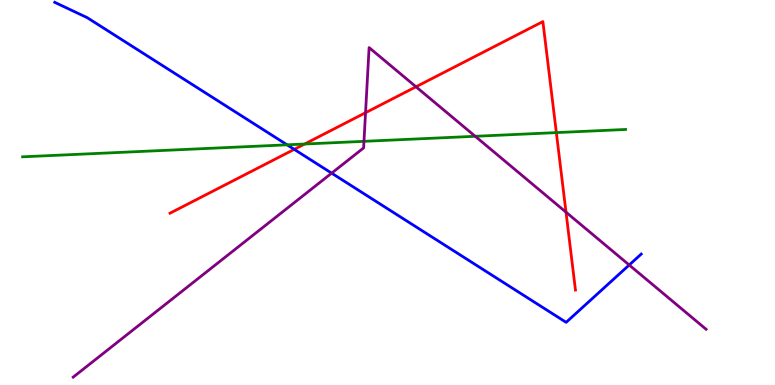[{'lines': ['blue', 'red'], 'intersections': [{'x': 3.8, 'y': 6.12}]}, {'lines': ['green', 'red'], 'intersections': [{'x': 3.93, 'y': 6.26}, {'x': 7.18, 'y': 6.56}]}, {'lines': ['purple', 'red'], 'intersections': [{'x': 4.72, 'y': 7.07}, {'x': 5.37, 'y': 7.75}, {'x': 7.3, 'y': 4.49}]}, {'lines': ['blue', 'green'], 'intersections': [{'x': 3.7, 'y': 6.24}]}, {'lines': ['blue', 'purple'], 'intersections': [{'x': 4.28, 'y': 5.5}, {'x': 8.12, 'y': 3.12}]}, {'lines': ['green', 'purple'], 'intersections': [{'x': 4.7, 'y': 6.33}, {'x': 6.13, 'y': 6.46}]}]